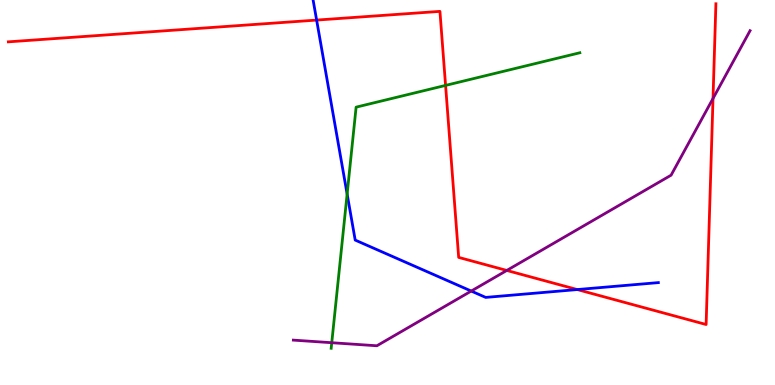[{'lines': ['blue', 'red'], 'intersections': [{'x': 4.09, 'y': 9.48}, {'x': 7.45, 'y': 2.48}]}, {'lines': ['green', 'red'], 'intersections': [{'x': 5.75, 'y': 7.78}]}, {'lines': ['purple', 'red'], 'intersections': [{'x': 6.54, 'y': 2.98}, {'x': 9.2, 'y': 7.44}]}, {'lines': ['blue', 'green'], 'intersections': [{'x': 4.48, 'y': 4.96}]}, {'lines': ['blue', 'purple'], 'intersections': [{'x': 6.08, 'y': 2.44}]}, {'lines': ['green', 'purple'], 'intersections': [{'x': 4.28, 'y': 1.1}]}]